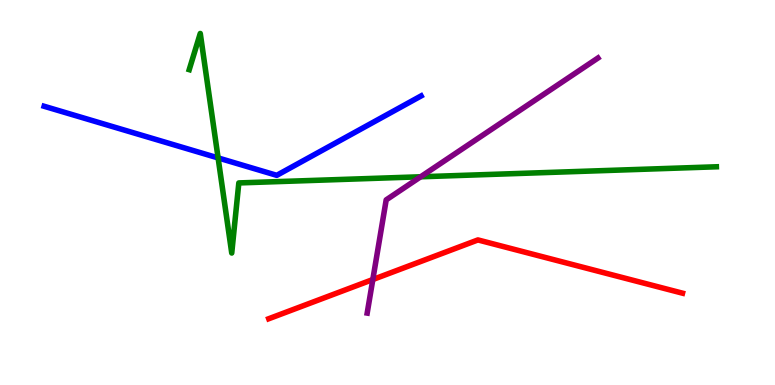[{'lines': ['blue', 'red'], 'intersections': []}, {'lines': ['green', 'red'], 'intersections': []}, {'lines': ['purple', 'red'], 'intersections': [{'x': 4.81, 'y': 2.74}]}, {'lines': ['blue', 'green'], 'intersections': [{'x': 2.81, 'y': 5.9}]}, {'lines': ['blue', 'purple'], 'intersections': []}, {'lines': ['green', 'purple'], 'intersections': [{'x': 5.43, 'y': 5.41}]}]